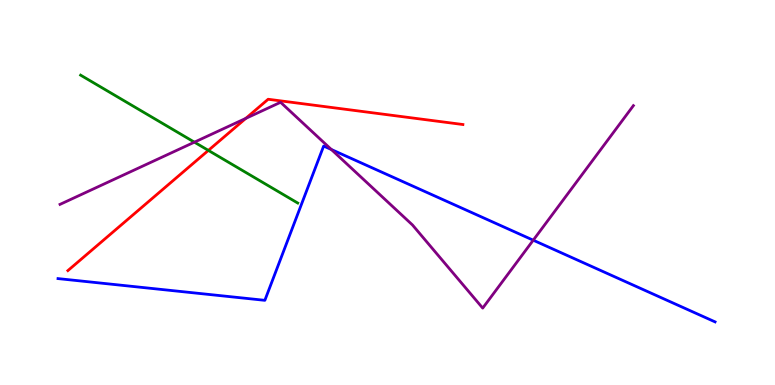[{'lines': ['blue', 'red'], 'intersections': []}, {'lines': ['green', 'red'], 'intersections': [{'x': 2.69, 'y': 6.09}]}, {'lines': ['purple', 'red'], 'intersections': [{'x': 3.17, 'y': 6.93}]}, {'lines': ['blue', 'green'], 'intersections': []}, {'lines': ['blue', 'purple'], 'intersections': [{'x': 4.28, 'y': 6.12}, {'x': 6.88, 'y': 3.76}]}, {'lines': ['green', 'purple'], 'intersections': [{'x': 2.51, 'y': 6.31}]}]